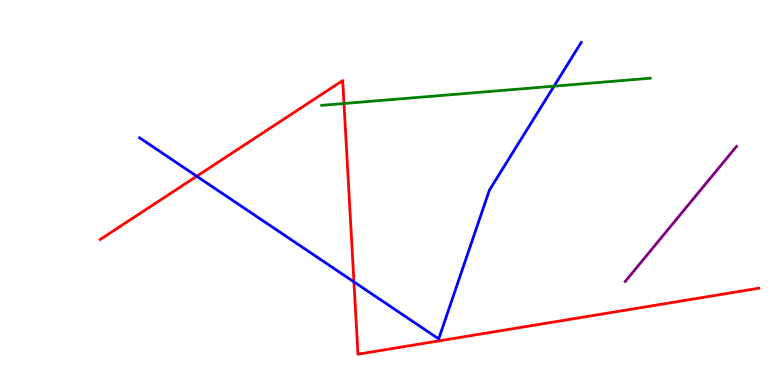[{'lines': ['blue', 'red'], 'intersections': [{'x': 2.54, 'y': 5.42}, {'x': 4.57, 'y': 2.68}]}, {'lines': ['green', 'red'], 'intersections': [{'x': 4.44, 'y': 7.31}]}, {'lines': ['purple', 'red'], 'intersections': []}, {'lines': ['blue', 'green'], 'intersections': [{'x': 7.15, 'y': 7.76}]}, {'lines': ['blue', 'purple'], 'intersections': []}, {'lines': ['green', 'purple'], 'intersections': []}]